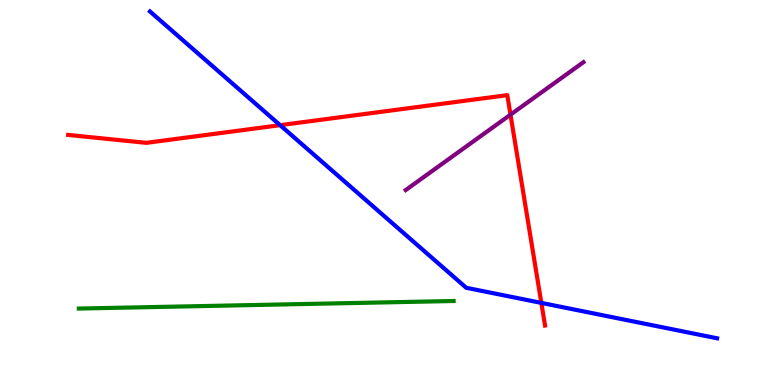[{'lines': ['blue', 'red'], 'intersections': [{'x': 3.61, 'y': 6.75}, {'x': 6.99, 'y': 2.13}]}, {'lines': ['green', 'red'], 'intersections': []}, {'lines': ['purple', 'red'], 'intersections': [{'x': 6.59, 'y': 7.02}]}, {'lines': ['blue', 'green'], 'intersections': []}, {'lines': ['blue', 'purple'], 'intersections': []}, {'lines': ['green', 'purple'], 'intersections': []}]